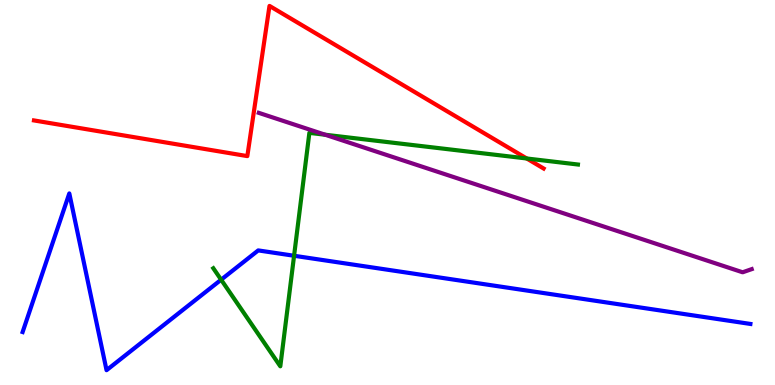[{'lines': ['blue', 'red'], 'intersections': []}, {'lines': ['green', 'red'], 'intersections': [{'x': 6.8, 'y': 5.88}]}, {'lines': ['purple', 'red'], 'intersections': []}, {'lines': ['blue', 'green'], 'intersections': [{'x': 2.85, 'y': 2.73}, {'x': 3.79, 'y': 3.36}]}, {'lines': ['blue', 'purple'], 'intersections': []}, {'lines': ['green', 'purple'], 'intersections': [{'x': 4.2, 'y': 6.5}]}]